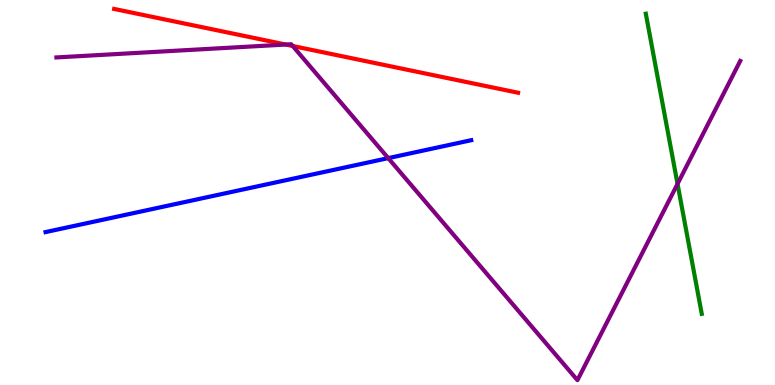[{'lines': ['blue', 'red'], 'intersections': []}, {'lines': ['green', 'red'], 'intersections': []}, {'lines': ['purple', 'red'], 'intersections': [{'x': 3.69, 'y': 8.84}, {'x': 3.78, 'y': 8.81}]}, {'lines': ['blue', 'green'], 'intersections': []}, {'lines': ['blue', 'purple'], 'intersections': [{'x': 5.01, 'y': 5.89}]}, {'lines': ['green', 'purple'], 'intersections': [{'x': 8.74, 'y': 5.22}]}]